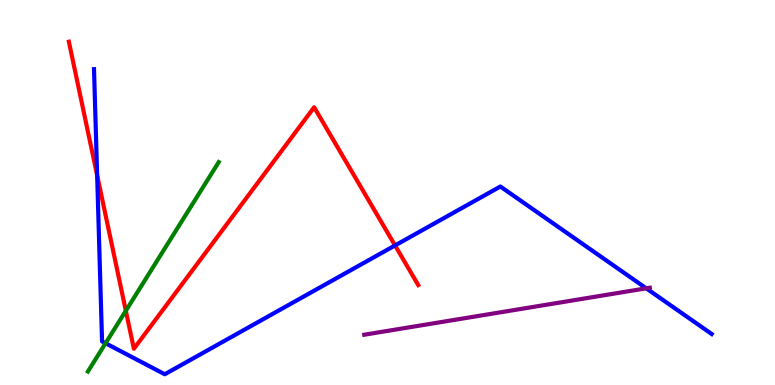[{'lines': ['blue', 'red'], 'intersections': [{'x': 1.25, 'y': 5.45}, {'x': 5.1, 'y': 3.63}]}, {'lines': ['green', 'red'], 'intersections': [{'x': 1.62, 'y': 1.93}]}, {'lines': ['purple', 'red'], 'intersections': []}, {'lines': ['blue', 'green'], 'intersections': [{'x': 1.36, 'y': 1.08}]}, {'lines': ['blue', 'purple'], 'intersections': [{'x': 8.34, 'y': 2.51}]}, {'lines': ['green', 'purple'], 'intersections': []}]